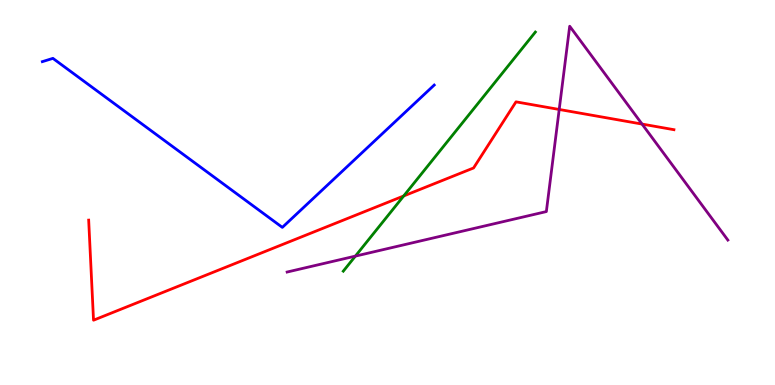[{'lines': ['blue', 'red'], 'intersections': []}, {'lines': ['green', 'red'], 'intersections': [{'x': 5.21, 'y': 4.91}]}, {'lines': ['purple', 'red'], 'intersections': [{'x': 7.22, 'y': 7.16}, {'x': 8.28, 'y': 6.78}]}, {'lines': ['blue', 'green'], 'intersections': []}, {'lines': ['blue', 'purple'], 'intersections': []}, {'lines': ['green', 'purple'], 'intersections': [{'x': 4.59, 'y': 3.35}]}]